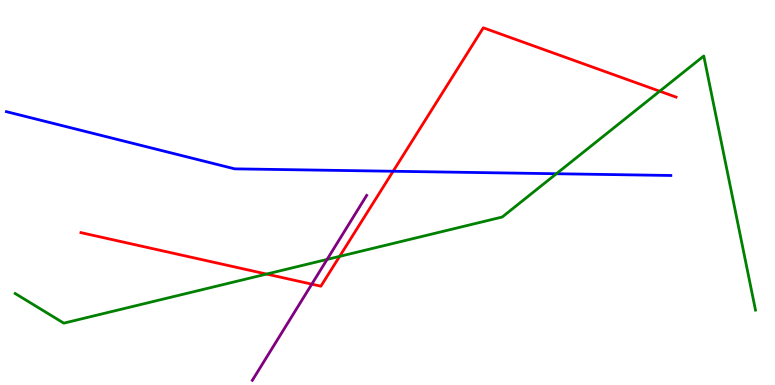[{'lines': ['blue', 'red'], 'intersections': [{'x': 5.07, 'y': 5.55}]}, {'lines': ['green', 'red'], 'intersections': [{'x': 3.44, 'y': 2.88}, {'x': 4.38, 'y': 3.34}, {'x': 8.51, 'y': 7.63}]}, {'lines': ['purple', 'red'], 'intersections': [{'x': 4.02, 'y': 2.62}]}, {'lines': ['blue', 'green'], 'intersections': [{'x': 7.18, 'y': 5.49}]}, {'lines': ['blue', 'purple'], 'intersections': []}, {'lines': ['green', 'purple'], 'intersections': [{'x': 4.22, 'y': 3.26}]}]